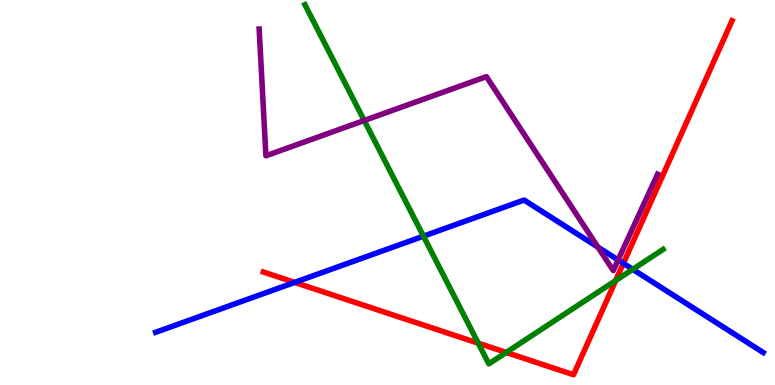[{'lines': ['blue', 'red'], 'intersections': [{'x': 3.8, 'y': 2.67}, {'x': 8.04, 'y': 3.16}]}, {'lines': ['green', 'red'], 'intersections': [{'x': 6.17, 'y': 1.09}, {'x': 6.53, 'y': 0.846}, {'x': 7.94, 'y': 2.71}]}, {'lines': ['purple', 'red'], 'intersections': []}, {'lines': ['blue', 'green'], 'intersections': [{'x': 5.46, 'y': 3.87}, {'x': 8.16, 'y': 3.0}]}, {'lines': ['blue', 'purple'], 'intersections': [{'x': 7.72, 'y': 3.58}, {'x': 7.98, 'y': 3.25}]}, {'lines': ['green', 'purple'], 'intersections': [{'x': 4.7, 'y': 6.87}]}]